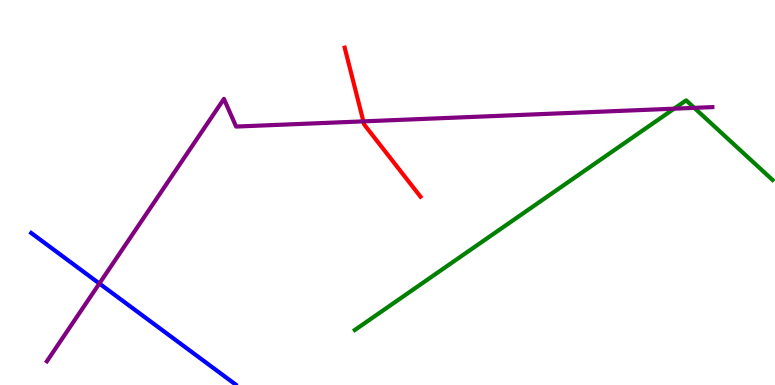[{'lines': ['blue', 'red'], 'intersections': []}, {'lines': ['green', 'red'], 'intersections': []}, {'lines': ['purple', 'red'], 'intersections': [{'x': 4.69, 'y': 6.85}]}, {'lines': ['blue', 'green'], 'intersections': []}, {'lines': ['blue', 'purple'], 'intersections': [{'x': 1.28, 'y': 2.64}]}, {'lines': ['green', 'purple'], 'intersections': [{'x': 8.7, 'y': 7.18}, {'x': 8.96, 'y': 7.2}]}]